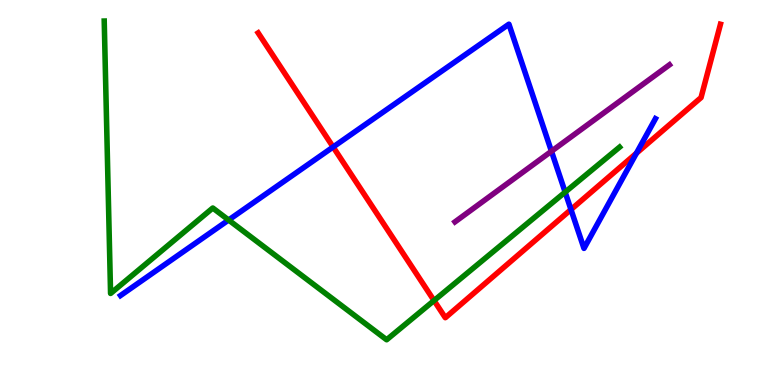[{'lines': ['blue', 'red'], 'intersections': [{'x': 4.3, 'y': 6.18}, {'x': 7.37, 'y': 4.56}, {'x': 8.21, 'y': 6.02}]}, {'lines': ['green', 'red'], 'intersections': [{'x': 5.6, 'y': 2.19}]}, {'lines': ['purple', 'red'], 'intersections': []}, {'lines': ['blue', 'green'], 'intersections': [{'x': 2.95, 'y': 4.29}, {'x': 7.29, 'y': 5.01}]}, {'lines': ['blue', 'purple'], 'intersections': [{'x': 7.12, 'y': 6.07}]}, {'lines': ['green', 'purple'], 'intersections': []}]